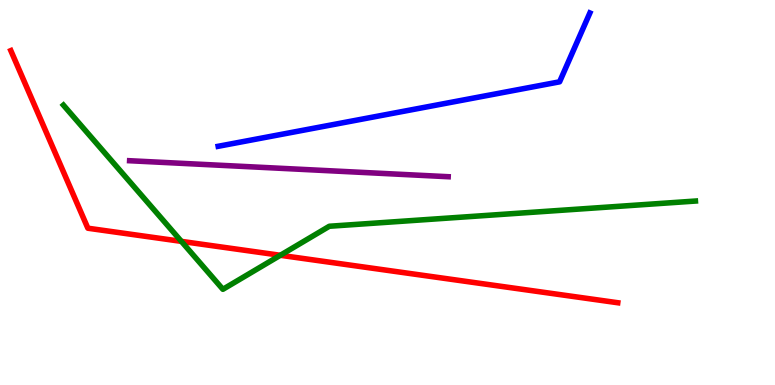[{'lines': ['blue', 'red'], 'intersections': []}, {'lines': ['green', 'red'], 'intersections': [{'x': 2.34, 'y': 3.73}, {'x': 3.62, 'y': 3.37}]}, {'lines': ['purple', 'red'], 'intersections': []}, {'lines': ['blue', 'green'], 'intersections': []}, {'lines': ['blue', 'purple'], 'intersections': []}, {'lines': ['green', 'purple'], 'intersections': []}]